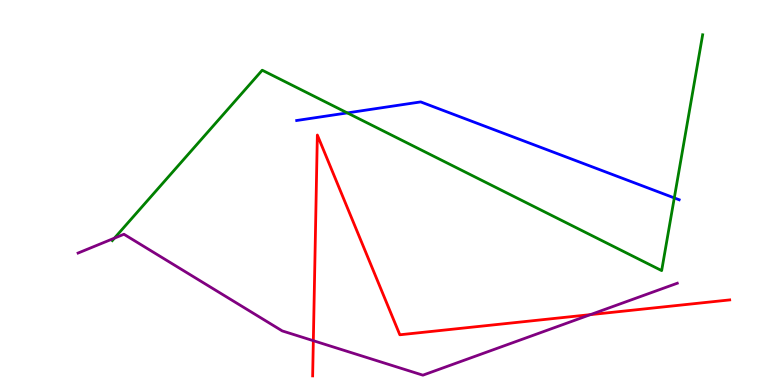[{'lines': ['blue', 'red'], 'intersections': []}, {'lines': ['green', 'red'], 'intersections': []}, {'lines': ['purple', 'red'], 'intersections': [{'x': 4.04, 'y': 1.15}, {'x': 7.62, 'y': 1.83}]}, {'lines': ['blue', 'green'], 'intersections': [{'x': 4.48, 'y': 7.07}, {'x': 8.7, 'y': 4.86}]}, {'lines': ['blue', 'purple'], 'intersections': []}, {'lines': ['green', 'purple'], 'intersections': [{'x': 1.48, 'y': 3.81}]}]